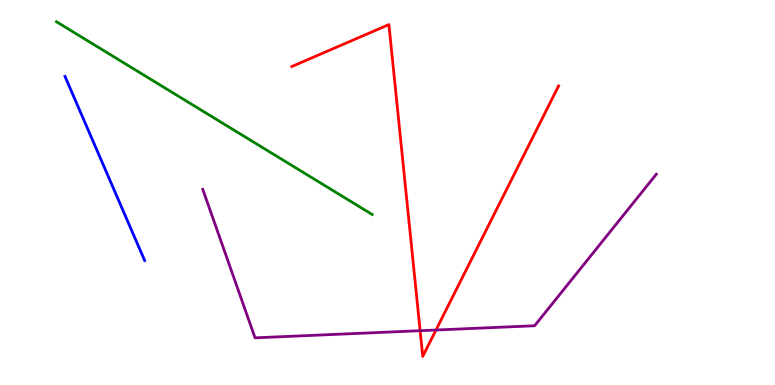[{'lines': ['blue', 'red'], 'intersections': []}, {'lines': ['green', 'red'], 'intersections': []}, {'lines': ['purple', 'red'], 'intersections': [{'x': 5.42, 'y': 1.41}, {'x': 5.63, 'y': 1.43}]}, {'lines': ['blue', 'green'], 'intersections': []}, {'lines': ['blue', 'purple'], 'intersections': []}, {'lines': ['green', 'purple'], 'intersections': []}]